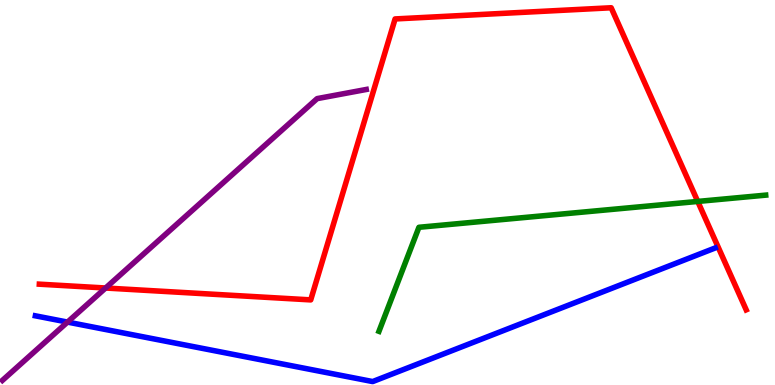[{'lines': ['blue', 'red'], 'intersections': []}, {'lines': ['green', 'red'], 'intersections': [{'x': 9.0, 'y': 4.77}]}, {'lines': ['purple', 'red'], 'intersections': [{'x': 1.36, 'y': 2.52}]}, {'lines': ['blue', 'green'], 'intersections': []}, {'lines': ['blue', 'purple'], 'intersections': [{'x': 0.871, 'y': 1.63}]}, {'lines': ['green', 'purple'], 'intersections': []}]